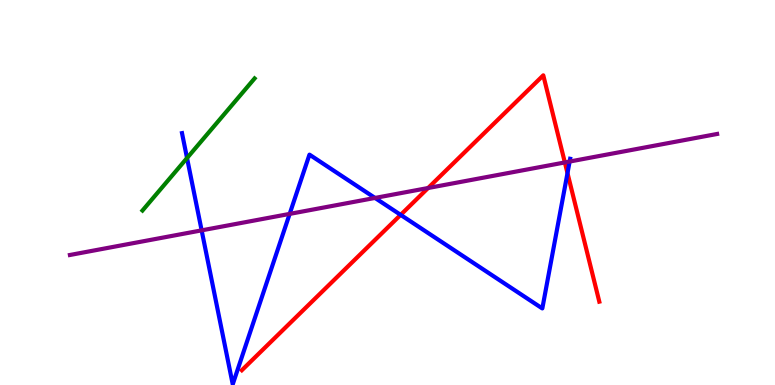[{'lines': ['blue', 'red'], 'intersections': [{'x': 5.17, 'y': 4.42}, {'x': 7.32, 'y': 5.5}]}, {'lines': ['green', 'red'], 'intersections': []}, {'lines': ['purple', 'red'], 'intersections': [{'x': 5.52, 'y': 5.12}, {'x': 7.29, 'y': 5.78}]}, {'lines': ['blue', 'green'], 'intersections': [{'x': 2.41, 'y': 5.9}]}, {'lines': ['blue', 'purple'], 'intersections': [{'x': 2.6, 'y': 4.02}, {'x': 3.74, 'y': 4.44}, {'x': 4.84, 'y': 4.86}, {'x': 7.35, 'y': 5.8}]}, {'lines': ['green', 'purple'], 'intersections': []}]